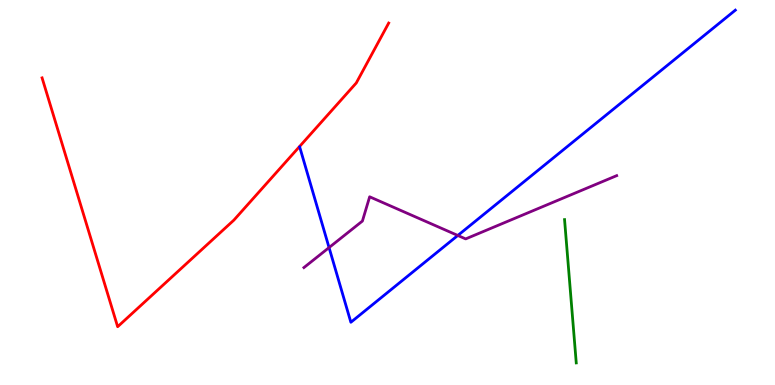[{'lines': ['blue', 'red'], 'intersections': []}, {'lines': ['green', 'red'], 'intersections': []}, {'lines': ['purple', 'red'], 'intersections': []}, {'lines': ['blue', 'green'], 'intersections': []}, {'lines': ['blue', 'purple'], 'intersections': [{'x': 4.25, 'y': 3.57}, {'x': 5.91, 'y': 3.88}]}, {'lines': ['green', 'purple'], 'intersections': []}]